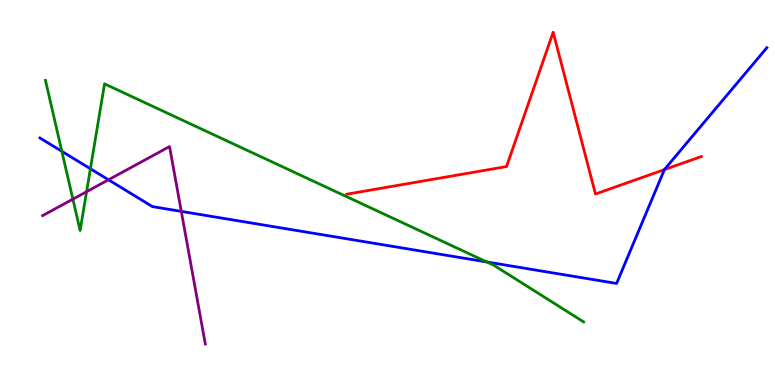[{'lines': ['blue', 'red'], 'intersections': [{'x': 8.57, 'y': 5.59}]}, {'lines': ['green', 'red'], 'intersections': []}, {'lines': ['purple', 'red'], 'intersections': []}, {'lines': ['blue', 'green'], 'intersections': [{'x': 0.798, 'y': 6.07}, {'x': 1.17, 'y': 5.62}, {'x': 6.28, 'y': 3.2}]}, {'lines': ['blue', 'purple'], 'intersections': [{'x': 1.4, 'y': 5.33}, {'x': 2.34, 'y': 4.51}]}, {'lines': ['green', 'purple'], 'intersections': [{'x': 0.94, 'y': 4.83}, {'x': 1.12, 'y': 5.02}]}]